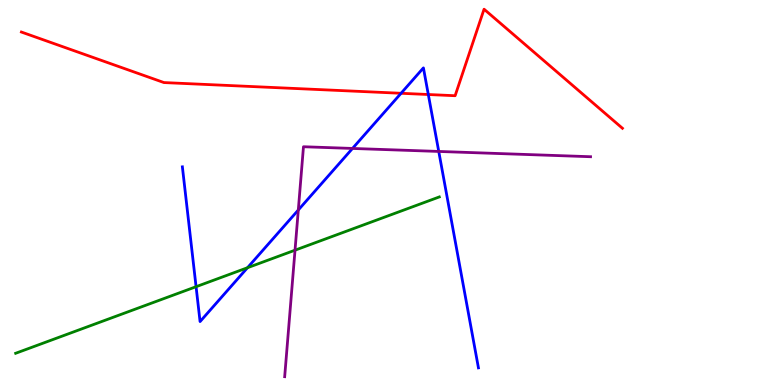[{'lines': ['blue', 'red'], 'intersections': [{'x': 5.18, 'y': 7.58}, {'x': 5.53, 'y': 7.55}]}, {'lines': ['green', 'red'], 'intersections': []}, {'lines': ['purple', 'red'], 'intersections': []}, {'lines': ['blue', 'green'], 'intersections': [{'x': 2.53, 'y': 2.55}, {'x': 3.19, 'y': 3.05}]}, {'lines': ['blue', 'purple'], 'intersections': [{'x': 3.85, 'y': 4.55}, {'x': 4.55, 'y': 6.14}, {'x': 5.66, 'y': 6.07}]}, {'lines': ['green', 'purple'], 'intersections': [{'x': 3.81, 'y': 3.5}]}]